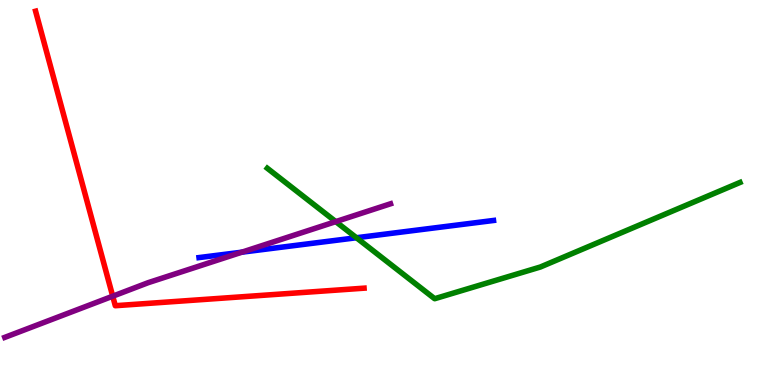[{'lines': ['blue', 'red'], 'intersections': []}, {'lines': ['green', 'red'], 'intersections': []}, {'lines': ['purple', 'red'], 'intersections': [{'x': 1.45, 'y': 2.31}]}, {'lines': ['blue', 'green'], 'intersections': [{'x': 4.6, 'y': 3.82}]}, {'lines': ['blue', 'purple'], 'intersections': [{'x': 3.12, 'y': 3.45}]}, {'lines': ['green', 'purple'], 'intersections': [{'x': 4.33, 'y': 4.24}]}]